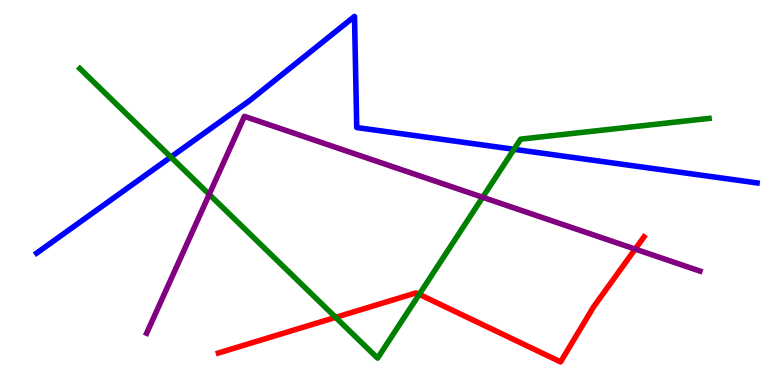[{'lines': ['blue', 'red'], 'intersections': []}, {'lines': ['green', 'red'], 'intersections': [{'x': 4.33, 'y': 1.76}, {'x': 5.41, 'y': 2.35}]}, {'lines': ['purple', 'red'], 'intersections': [{'x': 8.2, 'y': 3.53}]}, {'lines': ['blue', 'green'], 'intersections': [{'x': 2.2, 'y': 5.92}, {'x': 6.63, 'y': 6.12}]}, {'lines': ['blue', 'purple'], 'intersections': []}, {'lines': ['green', 'purple'], 'intersections': [{'x': 2.7, 'y': 4.95}, {'x': 6.23, 'y': 4.88}]}]